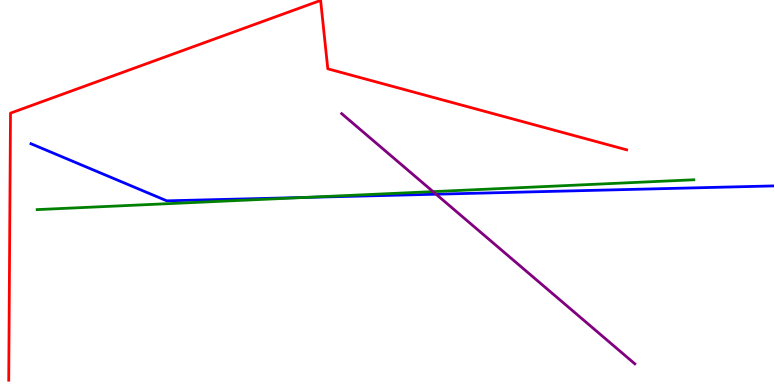[{'lines': ['blue', 'red'], 'intersections': []}, {'lines': ['green', 'red'], 'intersections': []}, {'lines': ['purple', 'red'], 'intersections': []}, {'lines': ['blue', 'green'], 'intersections': [{'x': 3.94, 'y': 4.87}]}, {'lines': ['blue', 'purple'], 'intersections': [{'x': 5.63, 'y': 4.96}]}, {'lines': ['green', 'purple'], 'intersections': [{'x': 5.59, 'y': 5.02}]}]